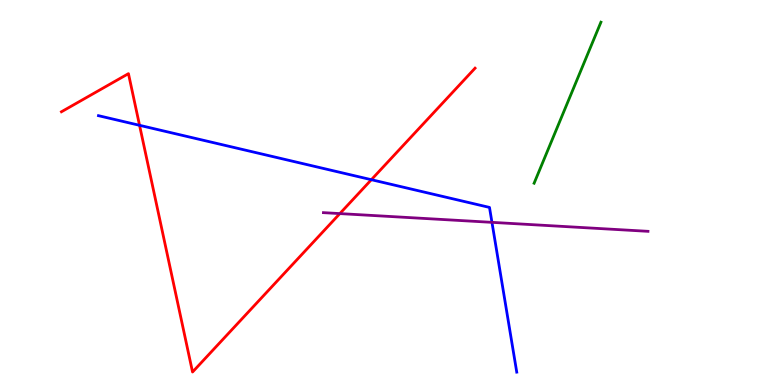[{'lines': ['blue', 'red'], 'intersections': [{'x': 1.8, 'y': 6.75}, {'x': 4.79, 'y': 5.33}]}, {'lines': ['green', 'red'], 'intersections': []}, {'lines': ['purple', 'red'], 'intersections': [{'x': 4.39, 'y': 4.45}]}, {'lines': ['blue', 'green'], 'intersections': []}, {'lines': ['blue', 'purple'], 'intersections': [{'x': 6.35, 'y': 4.22}]}, {'lines': ['green', 'purple'], 'intersections': []}]